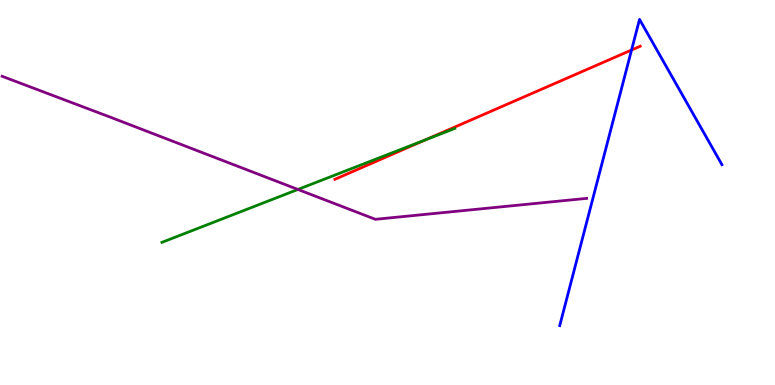[{'lines': ['blue', 'red'], 'intersections': [{'x': 8.15, 'y': 8.7}]}, {'lines': ['green', 'red'], 'intersections': [{'x': 5.49, 'y': 6.37}]}, {'lines': ['purple', 'red'], 'intersections': []}, {'lines': ['blue', 'green'], 'intersections': []}, {'lines': ['blue', 'purple'], 'intersections': []}, {'lines': ['green', 'purple'], 'intersections': [{'x': 3.84, 'y': 5.08}]}]